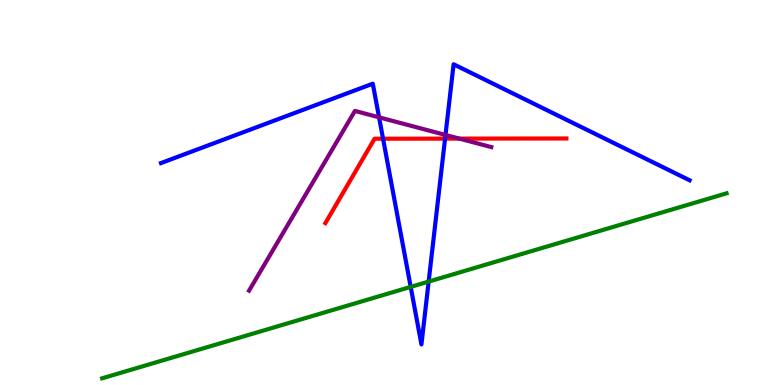[{'lines': ['blue', 'red'], 'intersections': [{'x': 4.94, 'y': 6.4}, {'x': 5.74, 'y': 6.4}]}, {'lines': ['green', 'red'], 'intersections': []}, {'lines': ['purple', 'red'], 'intersections': [{'x': 5.93, 'y': 6.4}]}, {'lines': ['blue', 'green'], 'intersections': [{'x': 5.3, 'y': 2.55}, {'x': 5.53, 'y': 2.69}]}, {'lines': ['blue', 'purple'], 'intersections': [{'x': 4.89, 'y': 6.95}, {'x': 5.75, 'y': 6.5}]}, {'lines': ['green', 'purple'], 'intersections': []}]